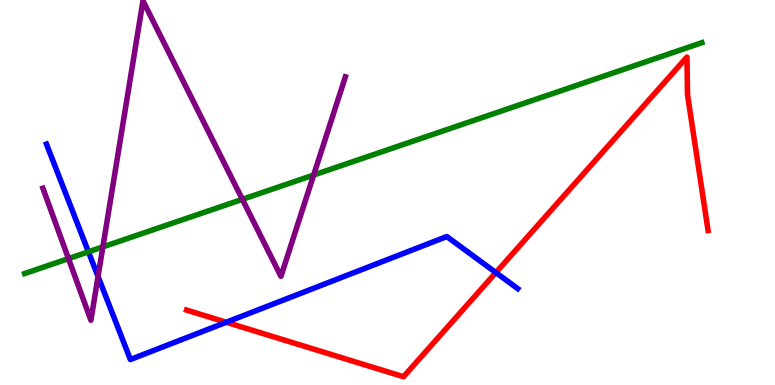[{'lines': ['blue', 'red'], 'intersections': [{'x': 2.92, 'y': 1.63}, {'x': 6.4, 'y': 2.92}]}, {'lines': ['green', 'red'], 'intersections': []}, {'lines': ['purple', 'red'], 'intersections': []}, {'lines': ['blue', 'green'], 'intersections': [{'x': 1.14, 'y': 3.46}]}, {'lines': ['blue', 'purple'], 'intersections': [{'x': 1.27, 'y': 2.82}]}, {'lines': ['green', 'purple'], 'intersections': [{'x': 0.884, 'y': 3.28}, {'x': 1.33, 'y': 3.59}, {'x': 3.13, 'y': 4.82}, {'x': 4.05, 'y': 5.45}]}]